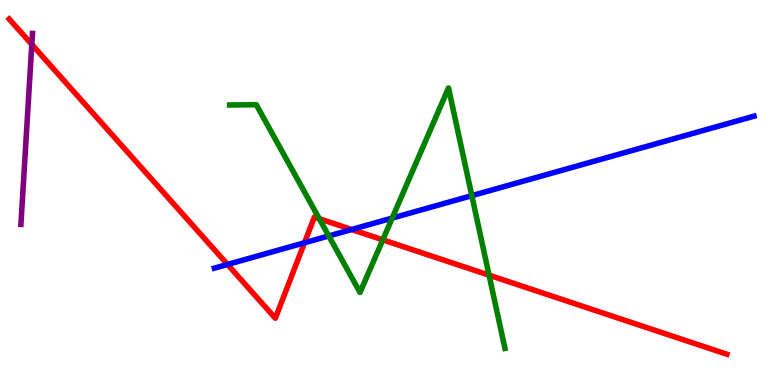[{'lines': ['blue', 'red'], 'intersections': [{'x': 2.94, 'y': 3.13}, {'x': 3.93, 'y': 3.69}, {'x': 4.54, 'y': 4.04}]}, {'lines': ['green', 'red'], 'intersections': [{'x': 4.12, 'y': 4.32}, {'x': 4.94, 'y': 3.77}, {'x': 6.31, 'y': 2.85}]}, {'lines': ['purple', 'red'], 'intersections': [{'x': 0.41, 'y': 8.85}]}, {'lines': ['blue', 'green'], 'intersections': [{'x': 4.24, 'y': 3.87}, {'x': 5.06, 'y': 4.34}, {'x': 6.09, 'y': 4.92}]}, {'lines': ['blue', 'purple'], 'intersections': []}, {'lines': ['green', 'purple'], 'intersections': []}]